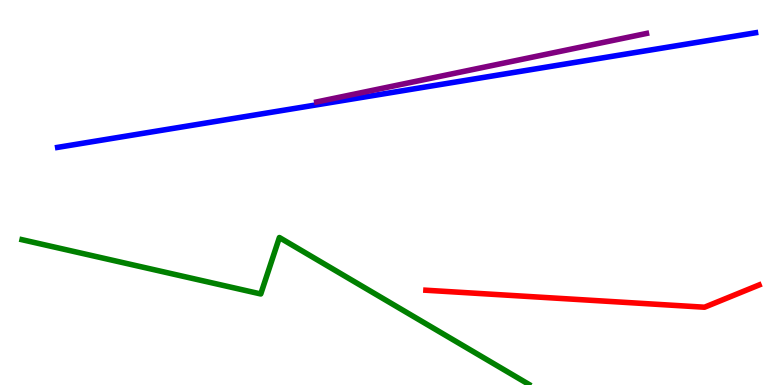[{'lines': ['blue', 'red'], 'intersections': []}, {'lines': ['green', 'red'], 'intersections': []}, {'lines': ['purple', 'red'], 'intersections': []}, {'lines': ['blue', 'green'], 'intersections': []}, {'lines': ['blue', 'purple'], 'intersections': []}, {'lines': ['green', 'purple'], 'intersections': []}]